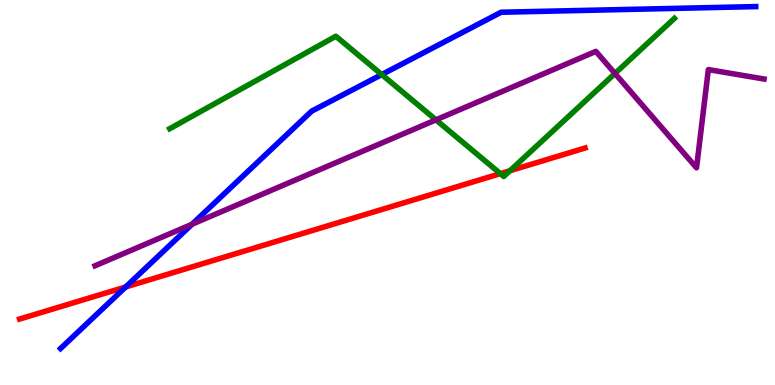[{'lines': ['blue', 'red'], 'intersections': [{'x': 1.62, 'y': 2.55}]}, {'lines': ['green', 'red'], 'intersections': [{'x': 6.46, 'y': 5.49}, {'x': 6.58, 'y': 5.57}]}, {'lines': ['purple', 'red'], 'intersections': []}, {'lines': ['blue', 'green'], 'intersections': [{'x': 4.93, 'y': 8.06}]}, {'lines': ['blue', 'purple'], 'intersections': [{'x': 2.48, 'y': 4.17}]}, {'lines': ['green', 'purple'], 'intersections': [{'x': 5.63, 'y': 6.89}, {'x': 7.93, 'y': 8.09}]}]